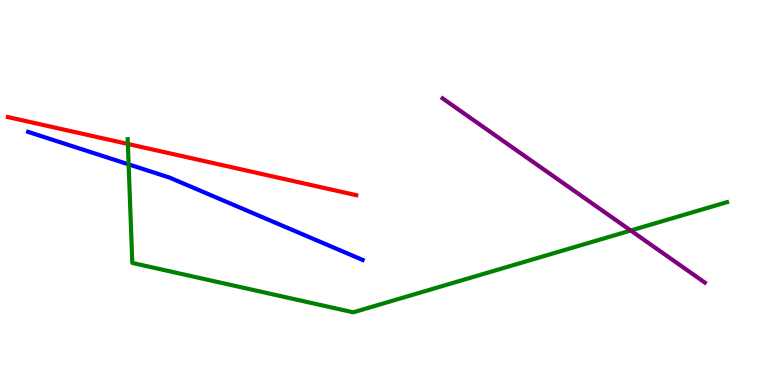[{'lines': ['blue', 'red'], 'intersections': []}, {'lines': ['green', 'red'], 'intersections': [{'x': 1.65, 'y': 6.26}]}, {'lines': ['purple', 'red'], 'intersections': []}, {'lines': ['blue', 'green'], 'intersections': [{'x': 1.66, 'y': 5.73}]}, {'lines': ['blue', 'purple'], 'intersections': []}, {'lines': ['green', 'purple'], 'intersections': [{'x': 8.14, 'y': 4.01}]}]